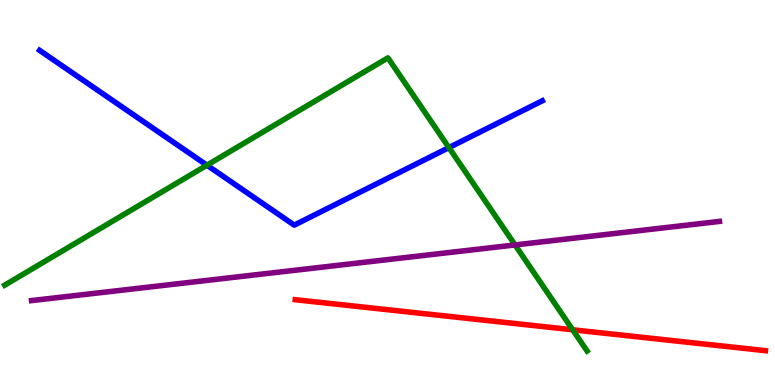[{'lines': ['blue', 'red'], 'intersections': []}, {'lines': ['green', 'red'], 'intersections': [{'x': 7.39, 'y': 1.43}]}, {'lines': ['purple', 'red'], 'intersections': []}, {'lines': ['blue', 'green'], 'intersections': [{'x': 2.67, 'y': 5.71}, {'x': 5.79, 'y': 6.17}]}, {'lines': ['blue', 'purple'], 'intersections': []}, {'lines': ['green', 'purple'], 'intersections': [{'x': 6.65, 'y': 3.64}]}]